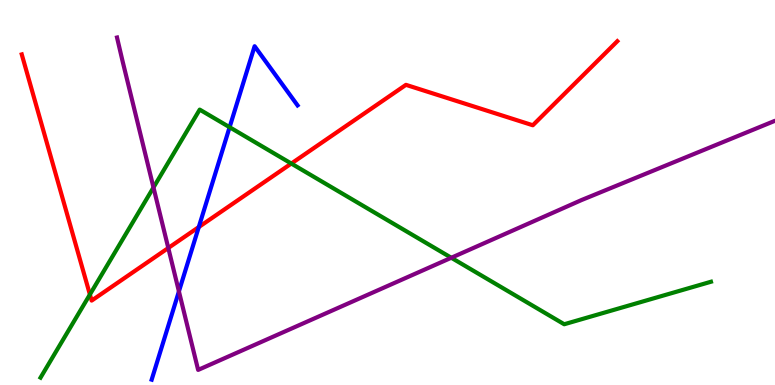[{'lines': ['blue', 'red'], 'intersections': [{'x': 2.56, 'y': 4.1}]}, {'lines': ['green', 'red'], 'intersections': [{'x': 1.16, 'y': 2.35}, {'x': 3.76, 'y': 5.75}]}, {'lines': ['purple', 'red'], 'intersections': [{'x': 2.17, 'y': 3.56}]}, {'lines': ['blue', 'green'], 'intersections': [{'x': 2.96, 'y': 6.7}]}, {'lines': ['blue', 'purple'], 'intersections': [{'x': 2.31, 'y': 2.43}]}, {'lines': ['green', 'purple'], 'intersections': [{'x': 1.98, 'y': 5.13}, {'x': 5.82, 'y': 3.31}]}]